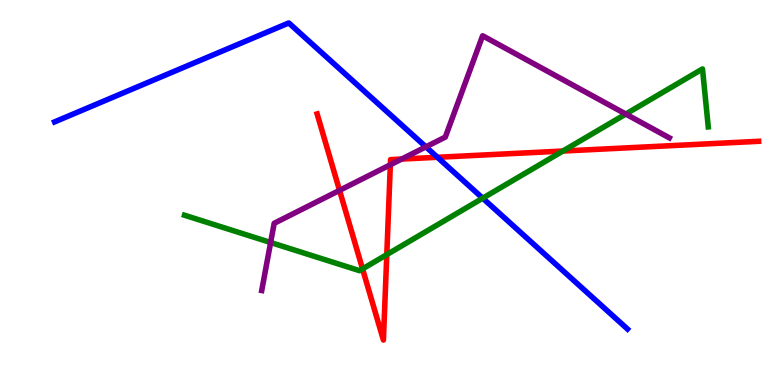[{'lines': ['blue', 'red'], 'intersections': [{'x': 5.64, 'y': 5.91}]}, {'lines': ['green', 'red'], 'intersections': [{'x': 4.68, 'y': 3.02}, {'x': 4.99, 'y': 3.39}, {'x': 7.26, 'y': 6.08}]}, {'lines': ['purple', 'red'], 'intersections': [{'x': 4.38, 'y': 5.06}, {'x': 5.04, 'y': 5.72}, {'x': 5.18, 'y': 5.87}]}, {'lines': ['blue', 'green'], 'intersections': [{'x': 6.23, 'y': 4.85}]}, {'lines': ['blue', 'purple'], 'intersections': [{'x': 5.5, 'y': 6.19}]}, {'lines': ['green', 'purple'], 'intersections': [{'x': 3.49, 'y': 3.7}, {'x': 8.07, 'y': 7.04}]}]